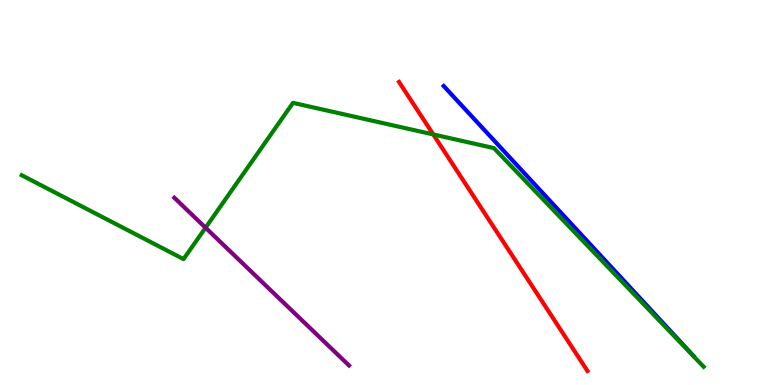[{'lines': ['blue', 'red'], 'intersections': []}, {'lines': ['green', 'red'], 'intersections': [{'x': 5.59, 'y': 6.51}]}, {'lines': ['purple', 'red'], 'intersections': []}, {'lines': ['blue', 'green'], 'intersections': []}, {'lines': ['blue', 'purple'], 'intersections': []}, {'lines': ['green', 'purple'], 'intersections': [{'x': 2.65, 'y': 4.09}]}]